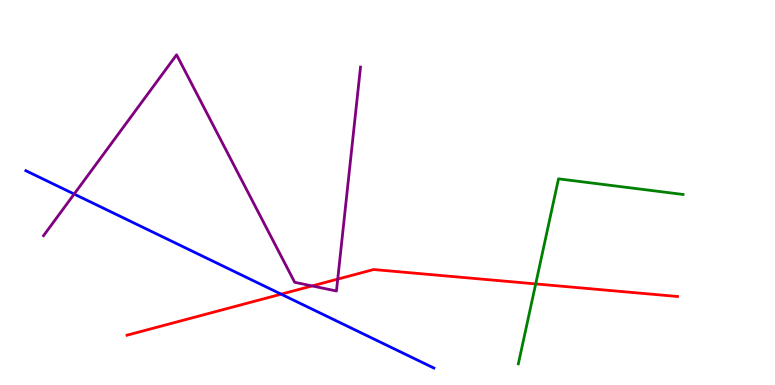[{'lines': ['blue', 'red'], 'intersections': [{'x': 3.63, 'y': 2.36}]}, {'lines': ['green', 'red'], 'intersections': [{'x': 6.91, 'y': 2.63}]}, {'lines': ['purple', 'red'], 'intersections': [{'x': 4.03, 'y': 2.57}, {'x': 4.36, 'y': 2.75}]}, {'lines': ['blue', 'green'], 'intersections': []}, {'lines': ['blue', 'purple'], 'intersections': [{'x': 0.957, 'y': 4.96}]}, {'lines': ['green', 'purple'], 'intersections': []}]